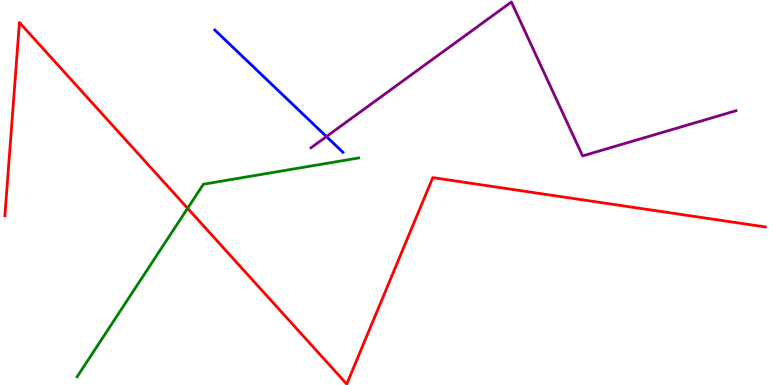[{'lines': ['blue', 'red'], 'intersections': []}, {'lines': ['green', 'red'], 'intersections': [{'x': 2.42, 'y': 4.59}]}, {'lines': ['purple', 'red'], 'intersections': []}, {'lines': ['blue', 'green'], 'intersections': []}, {'lines': ['blue', 'purple'], 'intersections': [{'x': 4.21, 'y': 6.45}]}, {'lines': ['green', 'purple'], 'intersections': []}]